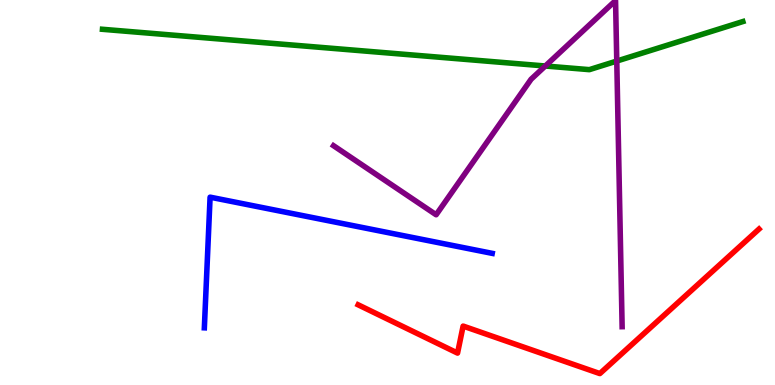[{'lines': ['blue', 'red'], 'intersections': []}, {'lines': ['green', 'red'], 'intersections': []}, {'lines': ['purple', 'red'], 'intersections': []}, {'lines': ['blue', 'green'], 'intersections': []}, {'lines': ['blue', 'purple'], 'intersections': []}, {'lines': ['green', 'purple'], 'intersections': [{'x': 7.04, 'y': 8.29}, {'x': 7.96, 'y': 8.41}]}]